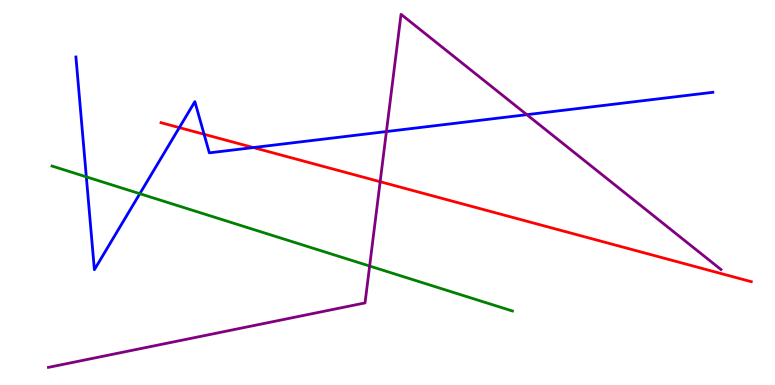[{'lines': ['blue', 'red'], 'intersections': [{'x': 2.31, 'y': 6.69}, {'x': 2.63, 'y': 6.51}, {'x': 3.27, 'y': 6.17}]}, {'lines': ['green', 'red'], 'intersections': []}, {'lines': ['purple', 'red'], 'intersections': [{'x': 4.91, 'y': 5.28}]}, {'lines': ['blue', 'green'], 'intersections': [{'x': 1.11, 'y': 5.41}, {'x': 1.8, 'y': 4.97}]}, {'lines': ['blue', 'purple'], 'intersections': [{'x': 4.99, 'y': 6.58}, {'x': 6.8, 'y': 7.02}]}, {'lines': ['green', 'purple'], 'intersections': [{'x': 4.77, 'y': 3.09}]}]